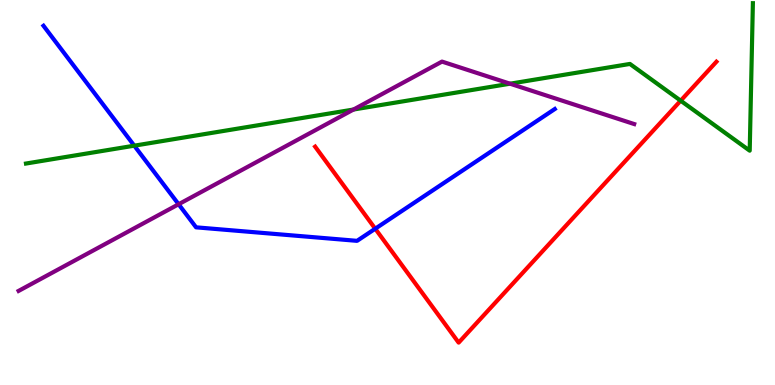[{'lines': ['blue', 'red'], 'intersections': [{'x': 4.84, 'y': 4.06}]}, {'lines': ['green', 'red'], 'intersections': [{'x': 8.78, 'y': 7.38}]}, {'lines': ['purple', 'red'], 'intersections': []}, {'lines': ['blue', 'green'], 'intersections': [{'x': 1.73, 'y': 6.22}]}, {'lines': ['blue', 'purple'], 'intersections': [{'x': 2.3, 'y': 4.69}]}, {'lines': ['green', 'purple'], 'intersections': [{'x': 4.56, 'y': 7.16}, {'x': 6.58, 'y': 7.83}]}]